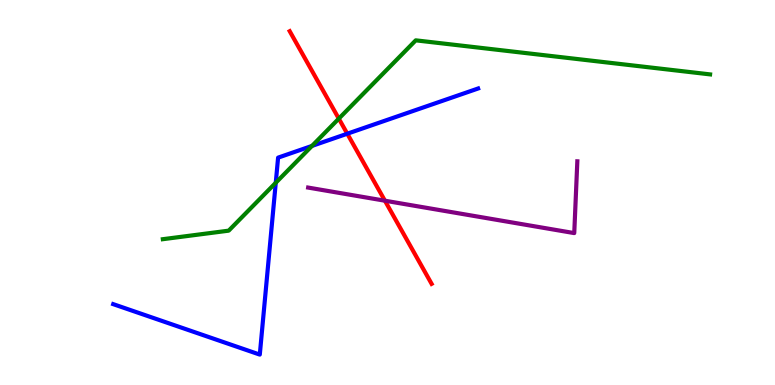[{'lines': ['blue', 'red'], 'intersections': [{'x': 4.48, 'y': 6.53}]}, {'lines': ['green', 'red'], 'intersections': [{'x': 4.37, 'y': 6.92}]}, {'lines': ['purple', 'red'], 'intersections': [{'x': 4.97, 'y': 4.79}]}, {'lines': ['blue', 'green'], 'intersections': [{'x': 3.56, 'y': 5.25}, {'x': 4.03, 'y': 6.21}]}, {'lines': ['blue', 'purple'], 'intersections': []}, {'lines': ['green', 'purple'], 'intersections': []}]